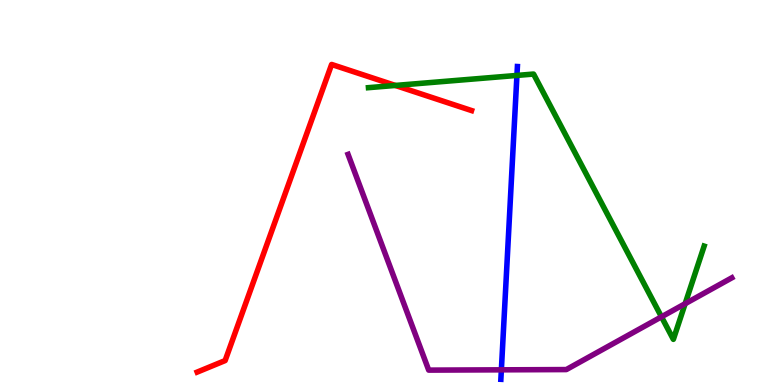[{'lines': ['blue', 'red'], 'intersections': []}, {'lines': ['green', 'red'], 'intersections': [{'x': 5.1, 'y': 7.78}]}, {'lines': ['purple', 'red'], 'intersections': []}, {'lines': ['blue', 'green'], 'intersections': [{'x': 6.67, 'y': 8.04}]}, {'lines': ['blue', 'purple'], 'intersections': [{'x': 6.47, 'y': 0.394}]}, {'lines': ['green', 'purple'], 'intersections': [{'x': 8.54, 'y': 1.77}, {'x': 8.84, 'y': 2.11}]}]